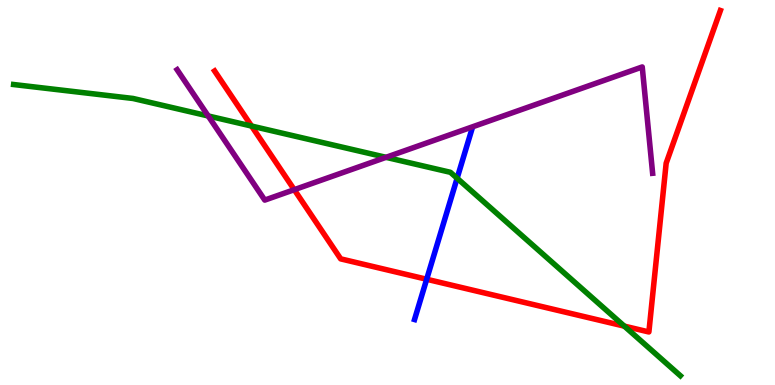[{'lines': ['blue', 'red'], 'intersections': [{'x': 5.51, 'y': 2.75}]}, {'lines': ['green', 'red'], 'intersections': [{'x': 3.25, 'y': 6.73}, {'x': 8.06, 'y': 1.53}]}, {'lines': ['purple', 'red'], 'intersections': [{'x': 3.8, 'y': 5.07}]}, {'lines': ['blue', 'green'], 'intersections': [{'x': 5.9, 'y': 5.37}]}, {'lines': ['blue', 'purple'], 'intersections': []}, {'lines': ['green', 'purple'], 'intersections': [{'x': 2.69, 'y': 6.99}, {'x': 4.98, 'y': 5.91}]}]